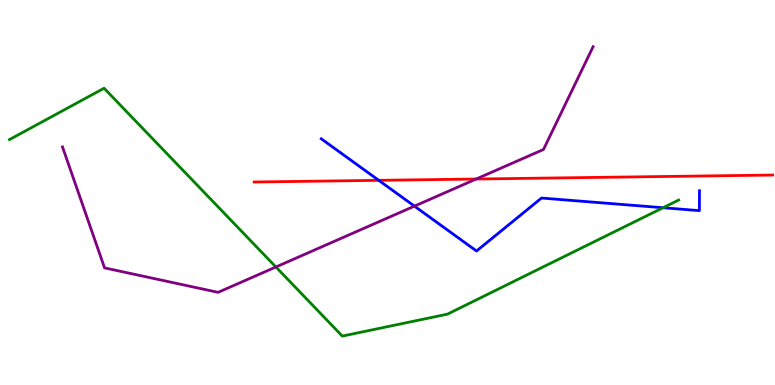[{'lines': ['blue', 'red'], 'intersections': [{'x': 4.89, 'y': 5.32}]}, {'lines': ['green', 'red'], 'intersections': []}, {'lines': ['purple', 'red'], 'intersections': [{'x': 6.14, 'y': 5.35}]}, {'lines': ['blue', 'green'], 'intersections': [{'x': 8.56, 'y': 4.6}]}, {'lines': ['blue', 'purple'], 'intersections': [{'x': 5.35, 'y': 4.65}]}, {'lines': ['green', 'purple'], 'intersections': [{'x': 3.56, 'y': 3.07}]}]